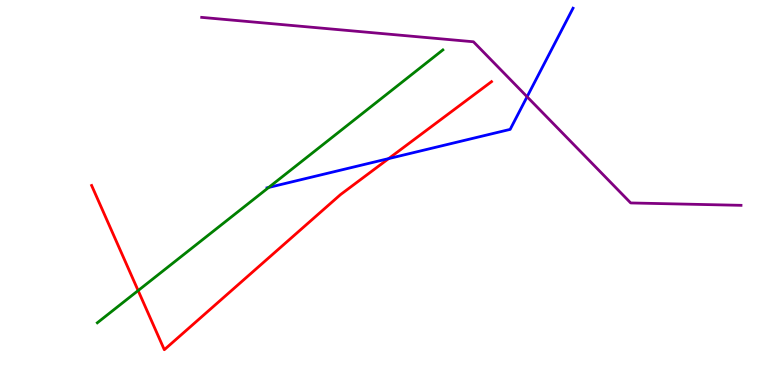[{'lines': ['blue', 'red'], 'intersections': [{'x': 5.01, 'y': 5.88}]}, {'lines': ['green', 'red'], 'intersections': [{'x': 1.78, 'y': 2.45}]}, {'lines': ['purple', 'red'], 'intersections': []}, {'lines': ['blue', 'green'], 'intersections': [{'x': 3.47, 'y': 5.13}]}, {'lines': ['blue', 'purple'], 'intersections': [{'x': 6.8, 'y': 7.49}]}, {'lines': ['green', 'purple'], 'intersections': []}]